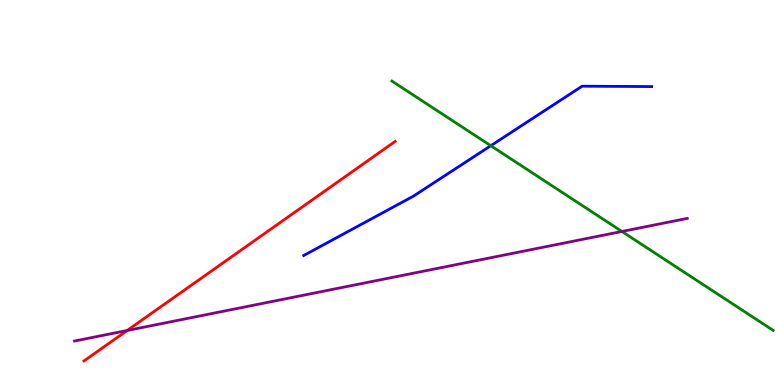[{'lines': ['blue', 'red'], 'intersections': []}, {'lines': ['green', 'red'], 'intersections': []}, {'lines': ['purple', 'red'], 'intersections': [{'x': 1.64, 'y': 1.42}]}, {'lines': ['blue', 'green'], 'intersections': [{'x': 6.33, 'y': 6.22}]}, {'lines': ['blue', 'purple'], 'intersections': []}, {'lines': ['green', 'purple'], 'intersections': [{'x': 8.02, 'y': 3.99}]}]